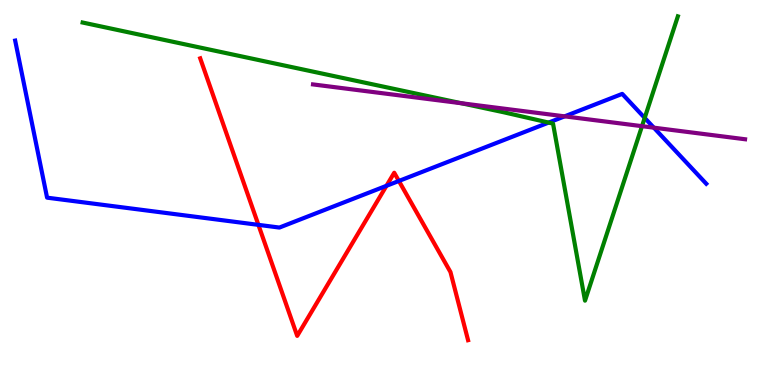[{'lines': ['blue', 'red'], 'intersections': [{'x': 3.33, 'y': 4.16}, {'x': 4.99, 'y': 5.17}, {'x': 5.15, 'y': 5.3}]}, {'lines': ['green', 'red'], 'intersections': []}, {'lines': ['purple', 'red'], 'intersections': []}, {'lines': ['blue', 'green'], 'intersections': [{'x': 7.08, 'y': 6.82}, {'x': 8.32, 'y': 6.94}]}, {'lines': ['blue', 'purple'], 'intersections': [{'x': 7.29, 'y': 6.98}, {'x': 8.44, 'y': 6.68}]}, {'lines': ['green', 'purple'], 'intersections': [{'x': 5.95, 'y': 7.32}, {'x': 8.28, 'y': 6.72}]}]